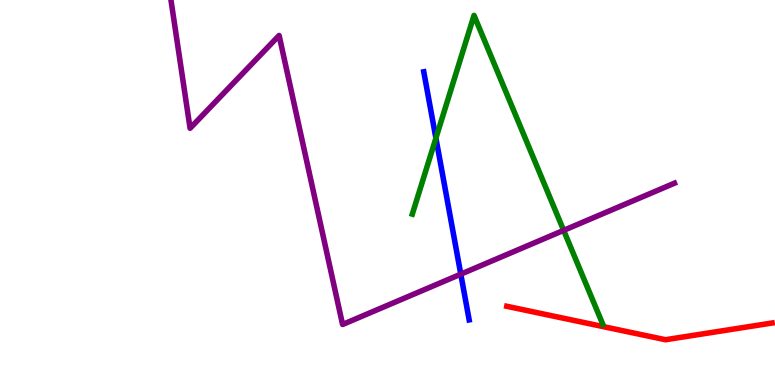[{'lines': ['blue', 'red'], 'intersections': []}, {'lines': ['green', 'red'], 'intersections': []}, {'lines': ['purple', 'red'], 'intersections': []}, {'lines': ['blue', 'green'], 'intersections': [{'x': 5.62, 'y': 6.41}]}, {'lines': ['blue', 'purple'], 'intersections': [{'x': 5.95, 'y': 2.88}]}, {'lines': ['green', 'purple'], 'intersections': [{'x': 7.27, 'y': 4.02}]}]